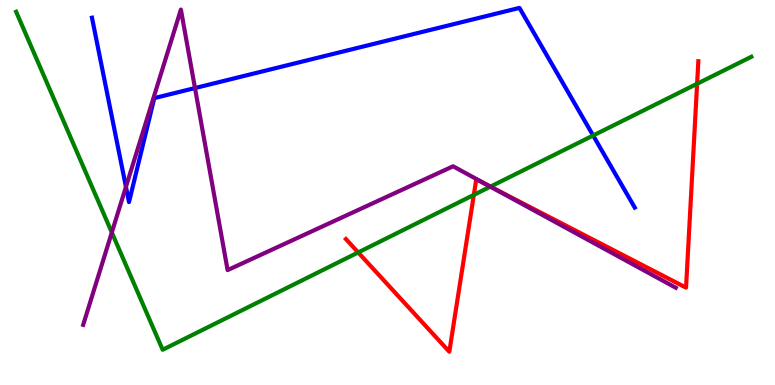[{'lines': ['blue', 'red'], 'intersections': []}, {'lines': ['green', 'red'], 'intersections': [{'x': 4.62, 'y': 3.44}, {'x': 6.11, 'y': 4.94}, {'x': 6.33, 'y': 5.15}, {'x': 9.0, 'y': 7.82}]}, {'lines': ['purple', 'red'], 'intersections': [{'x': 6.33, 'y': 5.15}]}, {'lines': ['blue', 'green'], 'intersections': [{'x': 7.65, 'y': 6.48}]}, {'lines': ['blue', 'purple'], 'intersections': [{'x': 1.63, 'y': 5.15}, {'x': 2.52, 'y': 7.71}]}, {'lines': ['green', 'purple'], 'intersections': [{'x': 1.44, 'y': 3.96}, {'x': 6.33, 'y': 5.15}]}]